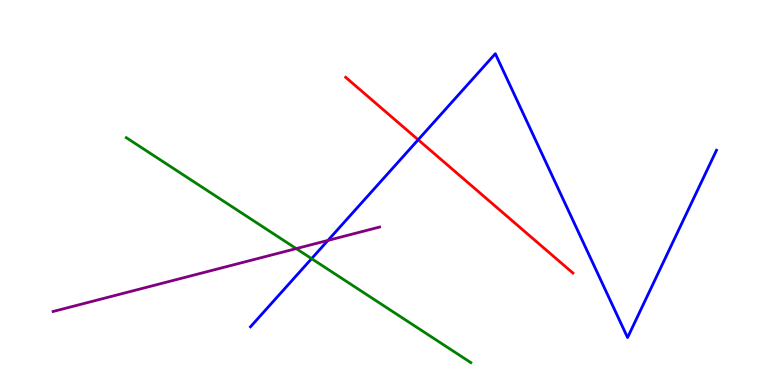[{'lines': ['blue', 'red'], 'intersections': [{'x': 5.4, 'y': 6.37}]}, {'lines': ['green', 'red'], 'intersections': []}, {'lines': ['purple', 'red'], 'intersections': []}, {'lines': ['blue', 'green'], 'intersections': [{'x': 4.02, 'y': 3.28}]}, {'lines': ['blue', 'purple'], 'intersections': [{'x': 4.23, 'y': 3.76}]}, {'lines': ['green', 'purple'], 'intersections': [{'x': 3.82, 'y': 3.54}]}]